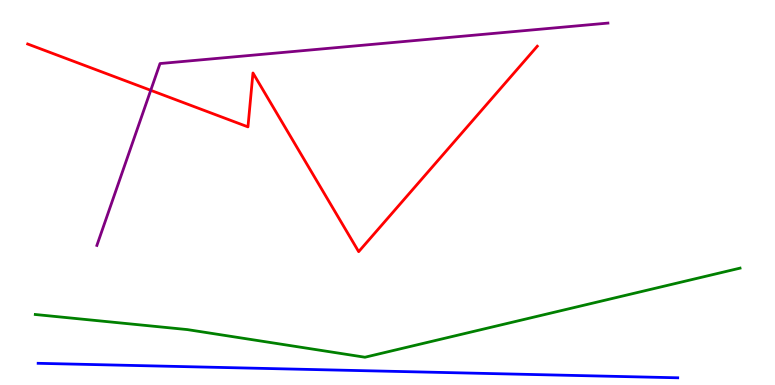[{'lines': ['blue', 'red'], 'intersections': []}, {'lines': ['green', 'red'], 'intersections': []}, {'lines': ['purple', 'red'], 'intersections': [{'x': 1.95, 'y': 7.65}]}, {'lines': ['blue', 'green'], 'intersections': []}, {'lines': ['blue', 'purple'], 'intersections': []}, {'lines': ['green', 'purple'], 'intersections': []}]